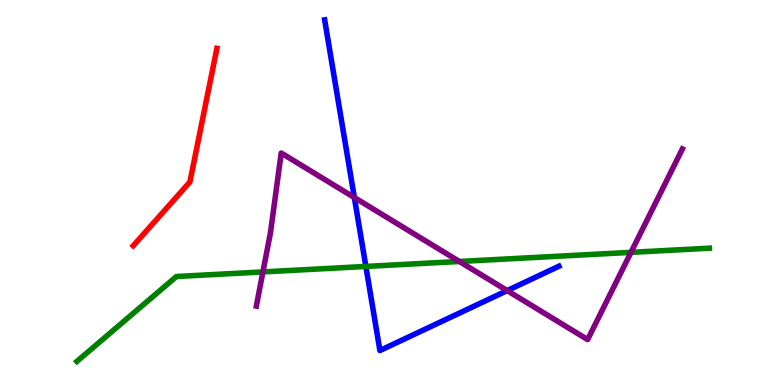[{'lines': ['blue', 'red'], 'intersections': []}, {'lines': ['green', 'red'], 'intersections': []}, {'lines': ['purple', 'red'], 'intersections': []}, {'lines': ['blue', 'green'], 'intersections': [{'x': 4.72, 'y': 3.08}]}, {'lines': ['blue', 'purple'], 'intersections': [{'x': 4.57, 'y': 4.87}, {'x': 6.54, 'y': 2.45}]}, {'lines': ['green', 'purple'], 'intersections': [{'x': 3.39, 'y': 2.94}, {'x': 5.93, 'y': 3.21}, {'x': 8.14, 'y': 3.45}]}]